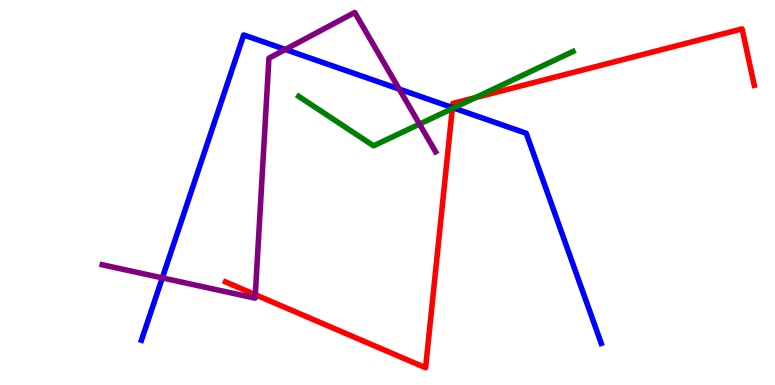[{'lines': ['blue', 'red'], 'intersections': [{'x': 5.84, 'y': 7.21}]}, {'lines': ['green', 'red'], 'intersections': [{'x': 5.84, 'y': 7.18}, {'x': 6.14, 'y': 7.46}]}, {'lines': ['purple', 'red'], 'intersections': [{'x': 3.29, 'y': 2.35}]}, {'lines': ['blue', 'green'], 'intersections': [{'x': 5.85, 'y': 7.2}]}, {'lines': ['blue', 'purple'], 'intersections': [{'x': 2.09, 'y': 2.78}, {'x': 3.68, 'y': 8.72}, {'x': 5.15, 'y': 7.69}]}, {'lines': ['green', 'purple'], 'intersections': [{'x': 5.41, 'y': 6.78}]}]